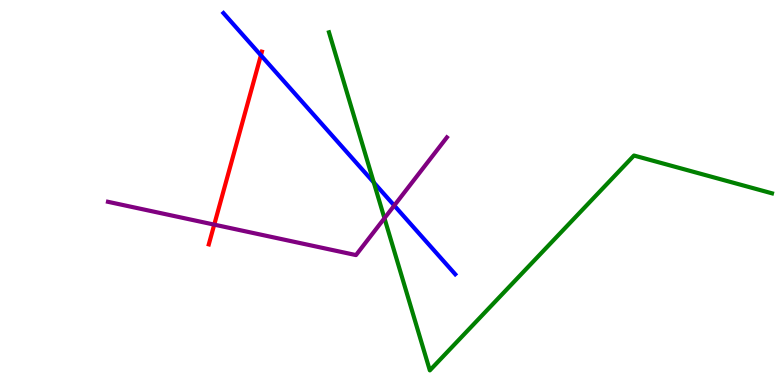[{'lines': ['blue', 'red'], 'intersections': [{'x': 3.37, 'y': 8.56}]}, {'lines': ['green', 'red'], 'intersections': []}, {'lines': ['purple', 'red'], 'intersections': [{'x': 2.76, 'y': 4.17}]}, {'lines': ['blue', 'green'], 'intersections': [{'x': 4.82, 'y': 5.26}]}, {'lines': ['blue', 'purple'], 'intersections': [{'x': 5.09, 'y': 4.66}]}, {'lines': ['green', 'purple'], 'intersections': [{'x': 4.96, 'y': 4.33}]}]